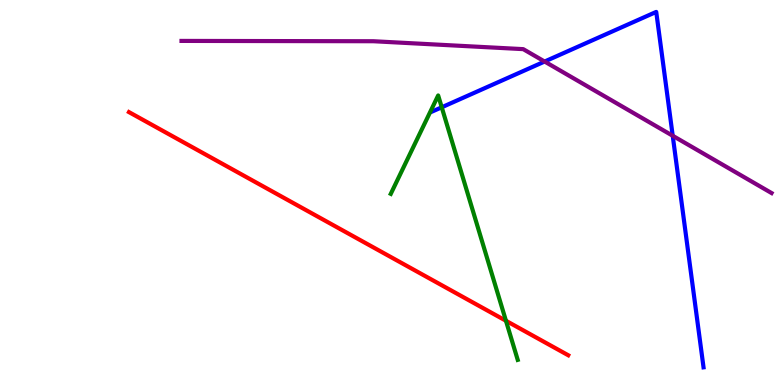[{'lines': ['blue', 'red'], 'intersections': []}, {'lines': ['green', 'red'], 'intersections': [{'x': 6.53, 'y': 1.67}]}, {'lines': ['purple', 'red'], 'intersections': []}, {'lines': ['blue', 'green'], 'intersections': [{'x': 5.7, 'y': 7.21}]}, {'lines': ['blue', 'purple'], 'intersections': [{'x': 7.03, 'y': 8.4}, {'x': 8.68, 'y': 6.47}]}, {'lines': ['green', 'purple'], 'intersections': []}]